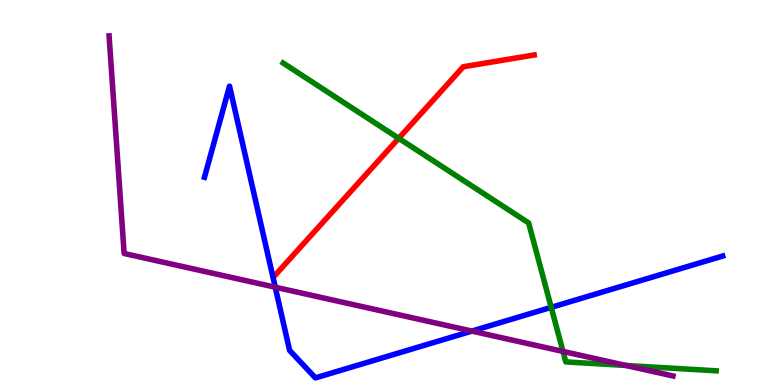[{'lines': ['blue', 'red'], 'intersections': []}, {'lines': ['green', 'red'], 'intersections': [{'x': 5.14, 'y': 6.41}]}, {'lines': ['purple', 'red'], 'intersections': []}, {'lines': ['blue', 'green'], 'intersections': [{'x': 7.11, 'y': 2.02}]}, {'lines': ['blue', 'purple'], 'intersections': [{'x': 3.55, 'y': 2.54}, {'x': 6.09, 'y': 1.4}]}, {'lines': ['green', 'purple'], 'intersections': [{'x': 7.26, 'y': 0.872}, {'x': 8.08, 'y': 0.507}]}]